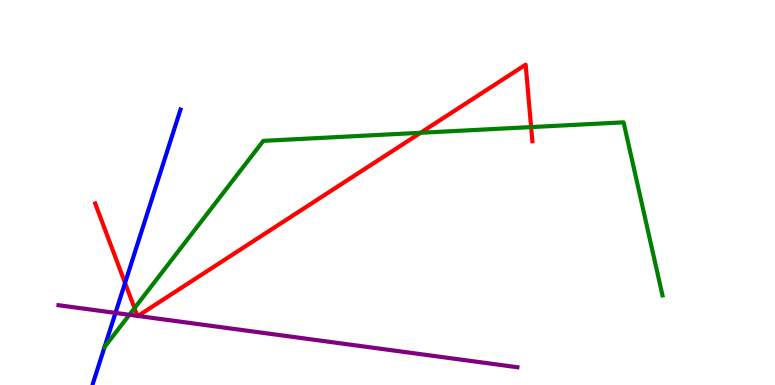[{'lines': ['blue', 'red'], 'intersections': [{'x': 1.61, 'y': 2.65}]}, {'lines': ['green', 'red'], 'intersections': [{'x': 1.74, 'y': 2.0}, {'x': 5.43, 'y': 6.55}, {'x': 6.85, 'y': 6.7}]}, {'lines': ['purple', 'red'], 'intersections': [{'x': 1.77, 'y': 1.8}, {'x': 1.78, 'y': 1.79}]}, {'lines': ['blue', 'green'], 'intersections': [{'x': 1.35, 'y': 0.987}]}, {'lines': ['blue', 'purple'], 'intersections': [{'x': 1.49, 'y': 1.87}]}, {'lines': ['green', 'purple'], 'intersections': [{'x': 1.67, 'y': 1.82}]}]